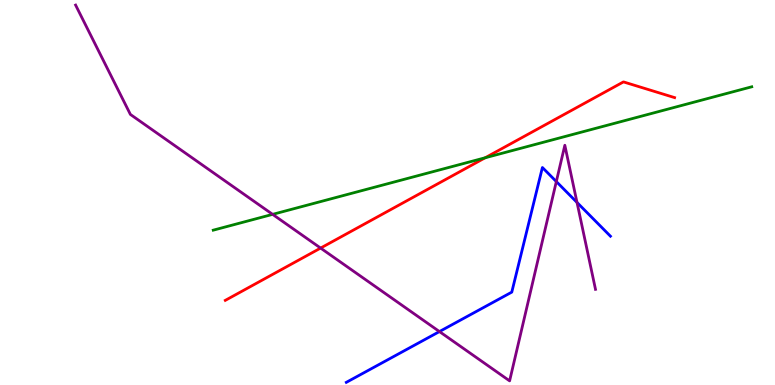[{'lines': ['blue', 'red'], 'intersections': []}, {'lines': ['green', 'red'], 'intersections': [{'x': 6.26, 'y': 5.9}]}, {'lines': ['purple', 'red'], 'intersections': [{'x': 4.14, 'y': 3.56}]}, {'lines': ['blue', 'green'], 'intersections': []}, {'lines': ['blue', 'purple'], 'intersections': [{'x': 5.67, 'y': 1.39}, {'x': 7.18, 'y': 5.28}, {'x': 7.45, 'y': 4.74}]}, {'lines': ['green', 'purple'], 'intersections': [{'x': 3.52, 'y': 4.43}]}]